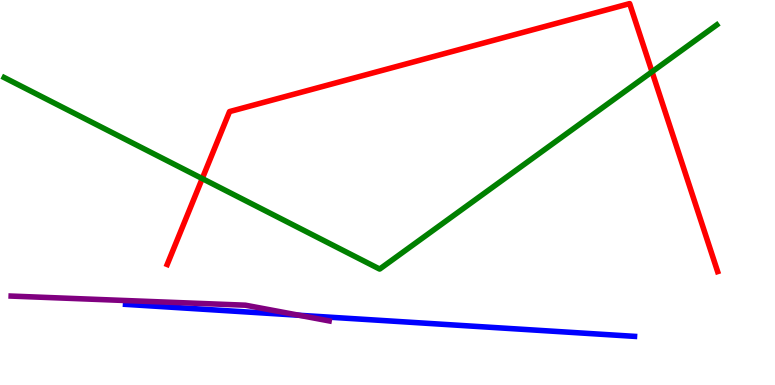[{'lines': ['blue', 'red'], 'intersections': []}, {'lines': ['green', 'red'], 'intersections': [{'x': 2.61, 'y': 5.36}, {'x': 8.41, 'y': 8.14}]}, {'lines': ['purple', 'red'], 'intersections': []}, {'lines': ['blue', 'green'], 'intersections': []}, {'lines': ['blue', 'purple'], 'intersections': [{'x': 3.86, 'y': 1.81}]}, {'lines': ['green', 'purple'], 'intersections': []}]